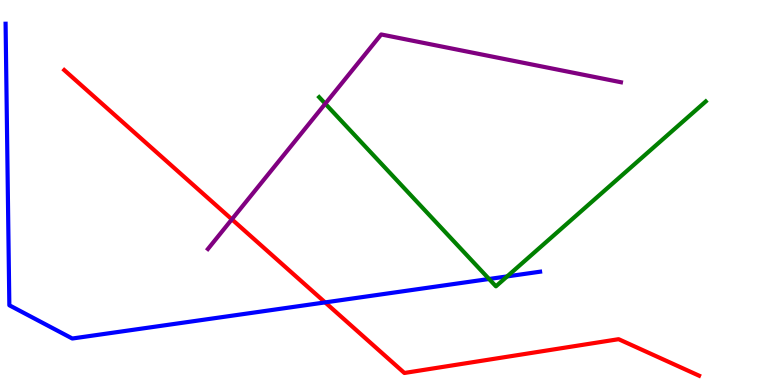[{'lines': ['blue', 'red'], 'intersections': [{'x': 4.2, 'y': 2.15}]}, {'lines': ['green', 'red'], 'intersections': []}, {'lines': ['purple', 'red'], 'intersections': [{'x': 2.99, 'y': 4.3}]}, {'lines': ['blue', 'green'], 'intersections': [{'x': 6.31, 'y': 2.75}, {'x': 6.54, 'y': 2.82}]}, {'lines': ['blue', 'purple'], 'intersections': []}, {'lines': ['green', 'purple'], 'intersections': [{'x': 4.2, 'y': 7.31}]}]